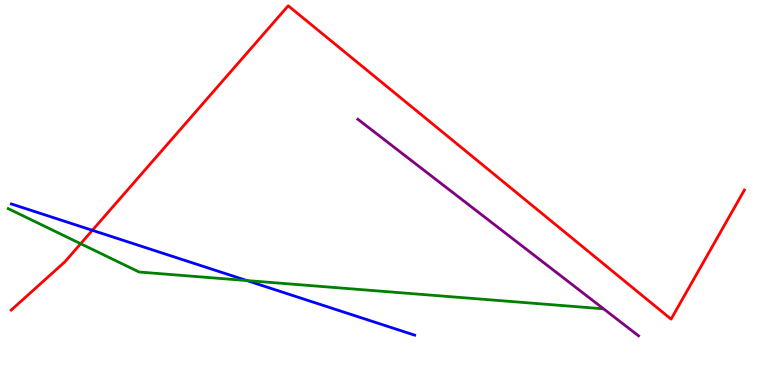[{'lines': ['blue', 'red'], 'intersections': [{'x': 1.19, 'y': 4.02}]}, {'lines': ['green', 'red'], 'intersections': [{'x': 1.04, 'y': 3.67}]}, {'lines': ['purple', 'red'], 'intersections': []}, {'lines': ['blue', 'green'], 'intersections': [{'x': 3.19, 'y': 2.71}]}, {'lines': ['blue', 'purple'], 'intersections': []}, {'lines': ['green', 'purple'], 'intersections': []}]